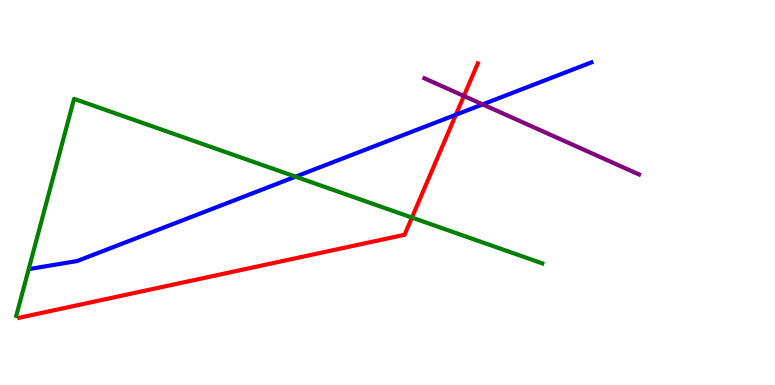[{'lines': ['blue', 'red'], 'intersections': [{'x': 5.88, 'y': 7.02}]}, {'lines': ['green', 'red'], 'intersections': [{'x': 5.32, 'y': 4.35}]}, {'lines': ['purple', 'red'], 'intersections': [{'x': 5.99, 'y': 7.51}]}, {'lines': ['blue', 'green'], 'intersections': [{'x': 3.81, 'y': 5.41}]}, {'lines': ['blue', 'purple'], 'intersections': [{'x': 6.23, 'y': 7.29}]}, {'lines': ['green', 'purple'], 'intersections': []}]